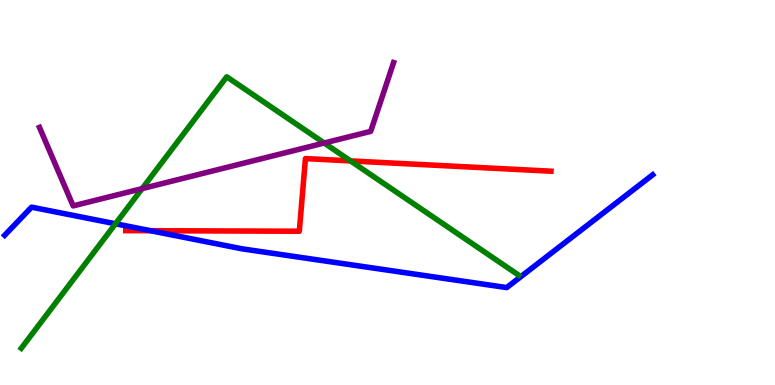[{'lines': ['blue', 'red'], 'intersections': [{'x': 1.94, 'y': 4.01}]}, {'lines': ['green', 'red'], 'intersections': [{'x': 4.52, 'y': 5.82}]}, {'lines': ['purple', 'red'], 'intersections': []}, {'lines': ['blue', 'green'], 'intersections': [{'x': 1.49, 'y': 4.19}]}, {'lines': ['blue', 'purple'], 'intersections': []}, {'lines': ['green', 'purple'], 'intersections': [{'x': 1.83, 'y': 5.1}, {'x': 4.18, 'y': 6.29}]}]